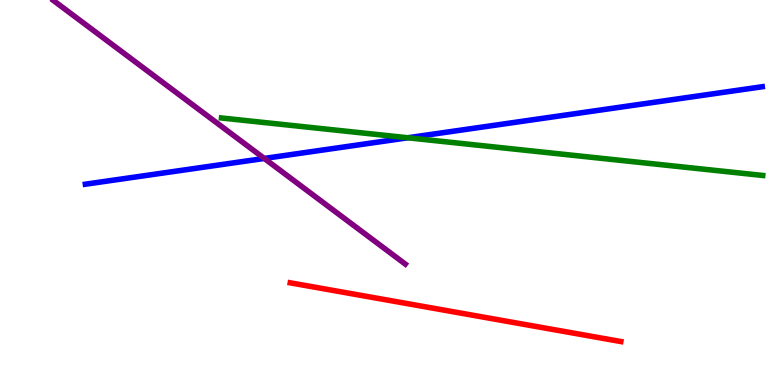[{'lines': ['blue', 'red'], 'intersections': []}, {'lines': ['green', 'red'], 'intersections': []}, {'lines': ['purple', 'red'], 'intersections': []}, {'lines': ['blue', 'green'], 'intersections': [{'x': 5.26, 'y': 6.42}]}, {'lines': ['blue', 'purple'], 'intersections': [{'x': 3.41, 'y': 5.88}]}, {'lines': ['green', 'purple'], 'intersections': []}]